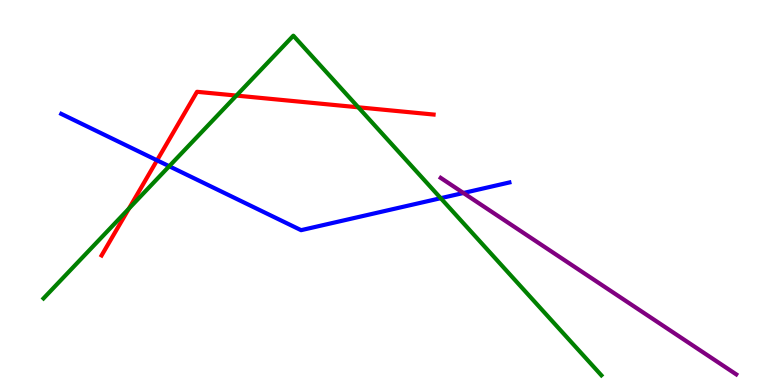[{'lines': ['blue', 'red'], 'intersections': [{'x': 2.03, 'y': 5.84}]}, {'lines': ['green', 'red'], 'intersections': [{'x': 1.66, 'y': 4.58}, {'x': 3.05, 'y': 7.52}, {'x': 4.62, 'y': 7.21}]}, {'lines': ['purple', 'red'], 'intersections': []}, {'lines': ['blue', 'green'], 'intersections': [{'x': 2.18, 'y': 5.68}, {'x': 5.69, 'y': 4.85}]}, {'lines': ['blue', 'purple'], 'intersections': [{'x': 5.98, 'y': 4.99}]}, {'lines': ['green', 'purple'], 'intersections': []}]